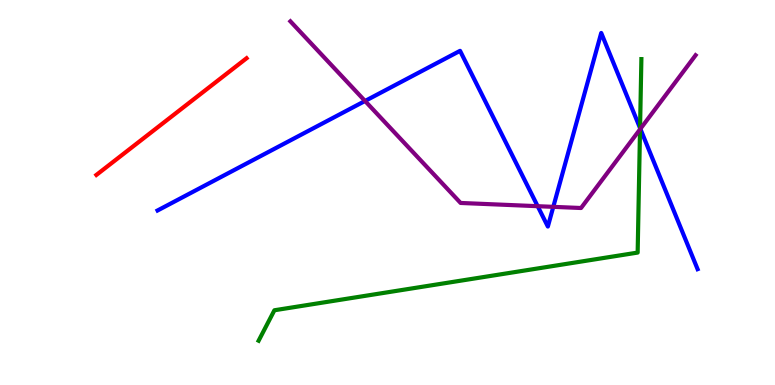[{'lines': ['blue', 'red'], 'intersections': []}, {'lines': ['green', 'red'], 'intersections': []}, {'lines': ['purple', 'red'], 'intersections': []}, {'lines': ['blue', 'green'], 'intersections': [{'x': 8.26, 'y': 6.67}]}, {'lines': ['blue', 'purple'], 'intersections': [{'x': 4.71, 'y': 7.38}, {'x': 6.94, 'y': 4.64}, {'x': 7.14, 'y': 4.63}, {'x': 8.26, 'y': 6.65}]}, {'lines': ['green', 'purple'], 'intersections': [{'x': 8.26, 'y': 6.64}]}]